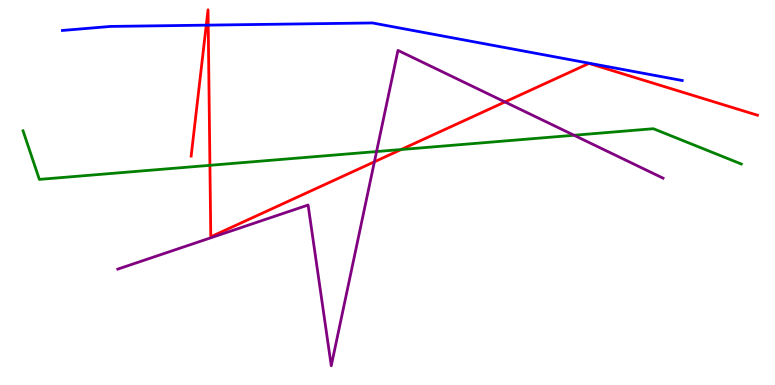[{'lines': ['blue', 'red'], 'intersections': [{'x': 2.66, 'y': 9.35}, {'x': 2.69, 'y': 9.35}]}, {'lines': ['green', 'red'], 'intersections': [{'x': 2.71, 'y': 5.71}, {'x': 5.18, 'y': 6.12}]}, {'lines': ['purple', 'red'], 'intersections': [{'x': 4.83, 'y': 5.8}, {'x': 6.52, 'y': 7.35}]}, {'lines': ['blue', 'green'], 'intersections': []}, {'lines': ['blue', 'purple'], 'intersections': []}, {'lines': ['green', 'purple'], 'intersections': [{'x': 4.86, 'y': 6.06}, {'x': 7.41, 'y': 6.49}]}]